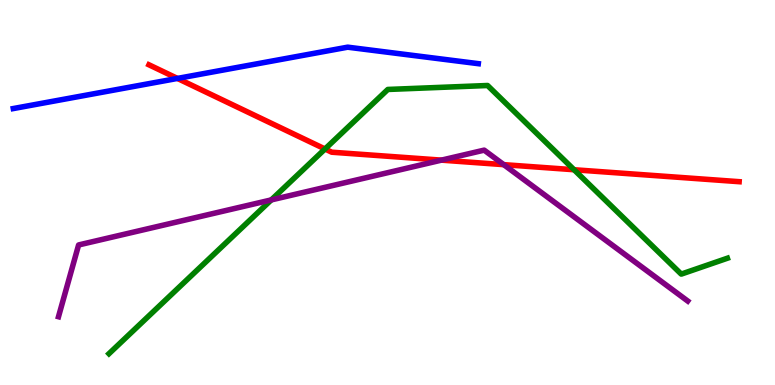[{'lines': ['blue', 'red'], 'intersections': [{'x': 2.29, 'y': 7.96}]}, {'lines': ['green', 'red'], 'intersections': [{'x': 4.19, 'y': 6.13}, {'x': 7.41, 'y': 5.59}]}, {'lines': ['purple', 'red'], 'intersections': [{'x': 5.7, 'y': 5.84}, {'x': 6.5, 'y': 5.72}]}, {'lines': ['blue', 'green'], 'intersections': []}, {'lines': ['blue', 'purple'], 'intersections': []}, {'lines': ['green', 'purple'], 'intersections': [{'x': 3.5, 'y': 4.81}]}]